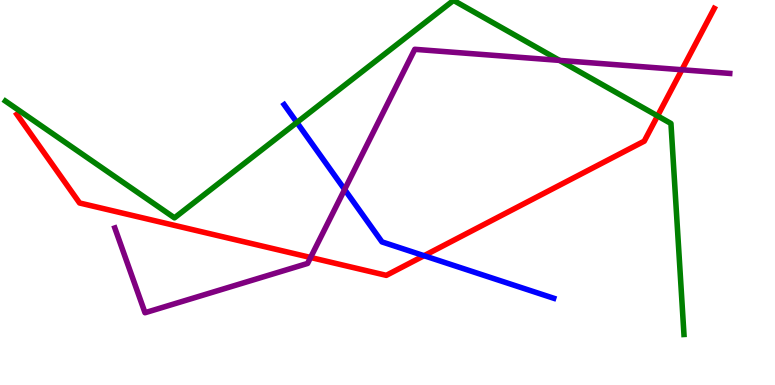[{'lines': ['blue', 'red'], 'intersections': [{'x': 5.47, 'y': 3.36}]}, {'lines': ['green', 'red'], 'intersections': [{'x': 8.48, 'y': 6.99}]}, {'lines': ['purple', 'red'], 'intersections': [{'x': 4.01, 'y': 3.31}, {'x': 8.8, 'y': 8.19}]}, {'lines': ['blue', 'green'], 'intersections': [{'x': 3.83, 'y': 6.82}]}, {'lines': ['blue', 'purple'], 'intersections': [{'x': 4.45, 'y': 5.08}]}, {'lines': ['green', 'purple'], 'intersections': [{'x': 7.22, 'y': 8.43}]}]